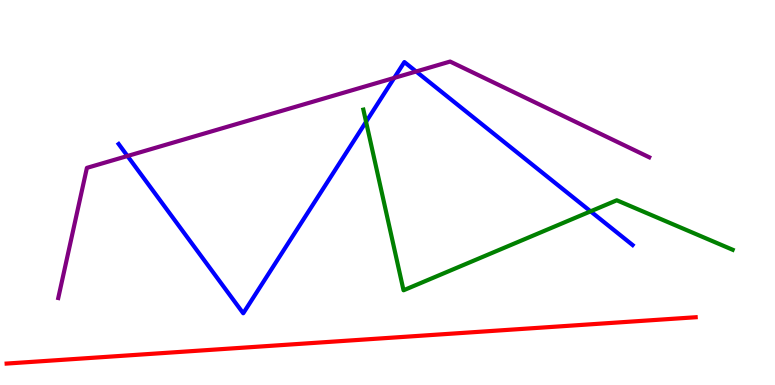[{'lines': ['blue', 'red'], 'intersections': []}, {'lines': ['green', 'red'], 'intersections': []}, {'lines': ['purple', 'red'], 'intersections': []}, {'lines': ['blue', 'green'], 'intersections': [{'x': 4.72, 'y': 6.84}, {'x': 7.62, 'y': 4.51}]}, {'lines': ['blue', 'purple'], 'intersections': [{'x': 1.64, 'y': 5.95}, {'x': 5.09, 'y': 7.98}, {'x': 5.37, 'y': 8.14}]}, {'lines': ['green', 'purple'], 'intersections': []}]